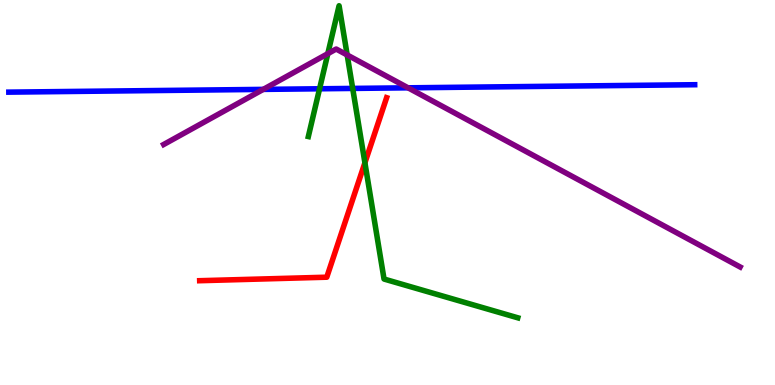[{'lines': ['blue', 'red'], 'intersections': []}, {'lines': ['green', 'red'], 'intersections': [{'x': 4.71, 'y': 5.77}]}, {'lines': ['purple', 'red'], 'intersections': []}, {'lines': ['blue', 'green'], 'intersections': [{'x': 4.12, 'y': 7.69}, {'x': 4.55, 'y': 7.7}]}, {'lines': ['blue', 'purple'], 'intersections': [{'x': 3.4, 'y': 7.68}, {'x': 5.27, 'y': 7.72}]}, {'lines': ['green', 'purple'], 'intersections': [{'x': 4.23, 'y': 8.61}, {'x': 4.48, 'y': 8.57}]}]